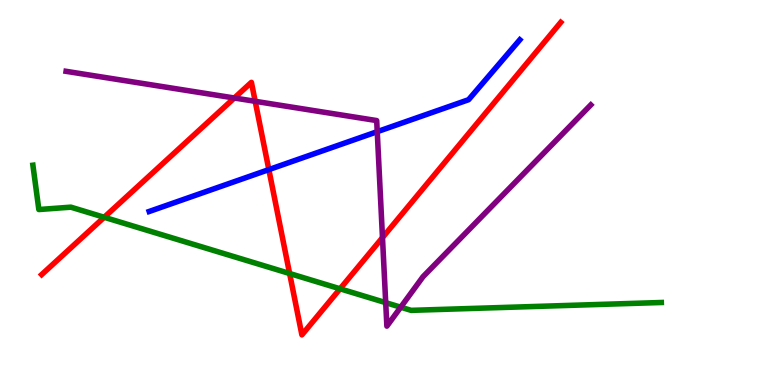[{'lines': ['blue', 'red'], 'intersections': [{'x': 3.47, 'y': 5.59}]}, {'lines': ['green', 'red'], 'intersections': [{'x': 1.34, 'y': 4.36}, {'x': 3.74, 'y': 2.9}, {'x': 4.39, 'y': 2.5}]}, {'lines': ['purple', 'red'], 'intersections': [{'x': 3.02, 'y': 7.45}, {'x': 3.29, 'y': 7.37}, {'x': 4.94, 'y': 3.83}]}, {'lines': ['blue', 'green'], 'intersections': []}, {'lines': ['blue', 'purple'], 'intersections': [{'x': 4.87, 'y': 6.58}]}, {'lines': ['green', 'purple'], 'intersections': [{'x': 4.98, 'y': 2.14}, {'x': 5.17, 'y': 2.02}]}]